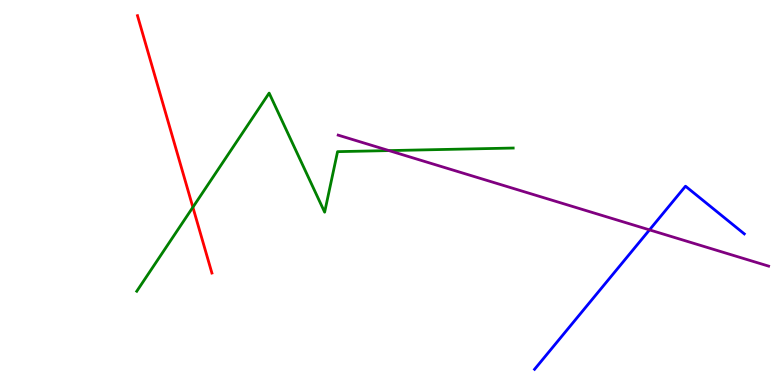[{'lines': ['blue', 'red'], 'intersections': []}, {'lines': ['green', 'red'], 'intersections': [{'x': 2.49, 'y': 4.62}]}, {'lines': ['purple', 'red'], 'intersections': []}, {'lines': ['blue', 'green'], 'intersections': []}, {'lines': ['blue', 'purple'], 'intersections': [{'x': 8.38, 'y': 4.03}]}, {'lines': ['green', 'purple'], 'intersections': [{'x': 5.02, 'y': 6.09}]}]